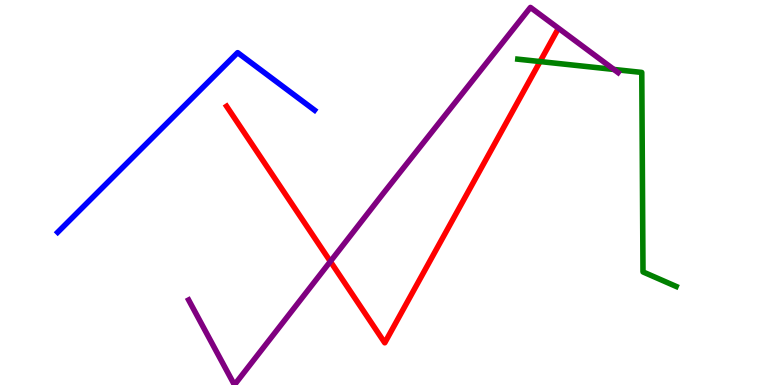[{'lines': ['blue', 'red'], 'intersections': []}, {'lines': ['green', 'red'], 'intersections': [{'x': 6.97, 'y': 8.4}]}, {'lines': ['purple', 'red'], 'intersections': [{'x': 4.26, 'y': 3.21}]}, {'lines': ['blue', 'green'], 'intersections': []}, {'lines': ['blue', 'purple'], 'intersections': []}, {'lines': ['green', 'purple'], 'intersections': [{'x': 7.92, 'y': 8.2}]}]